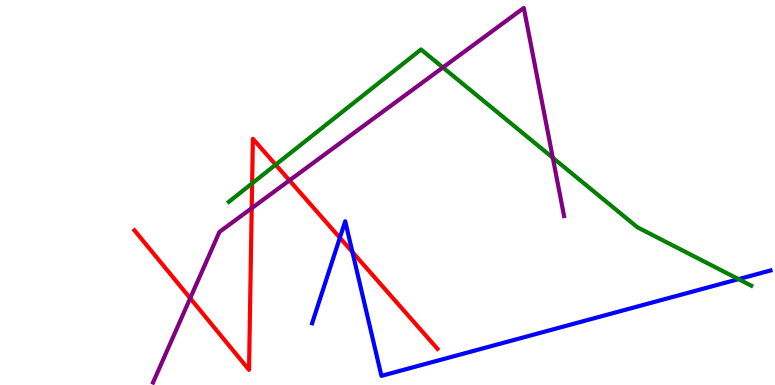[{'lines': ['blue', 'red'], 'intersections': [{'x': 4.39, 'y': 3.82}, {'x': 4.55, 'y': 3.45}]}, {'lines': ['green', 'red'], 'intersections': [{'x': 3.25, 'y': 5.24}, {'x': 3.56, 'y': 5.72}]}, {'lines': ['purple', 'red'], 'intersections': [{'x': 2.45, 'y': 2.25}, {'x': 3.25, 'y': 4.59}, {'x': 3.73, 'y': 5.31}]}, {'lines': ['blue', 'green'], 'intersections': [{'x': 9.53, 'y': 2.75}]}, {'lines': ['blue', 'purple'], 'intersections': []}, {'lines': ['green', 'purple'], 'intersections': [{'x': 5.71, 'y': 8.25}, {'x': 7.13, 'y': 5.9}]}]